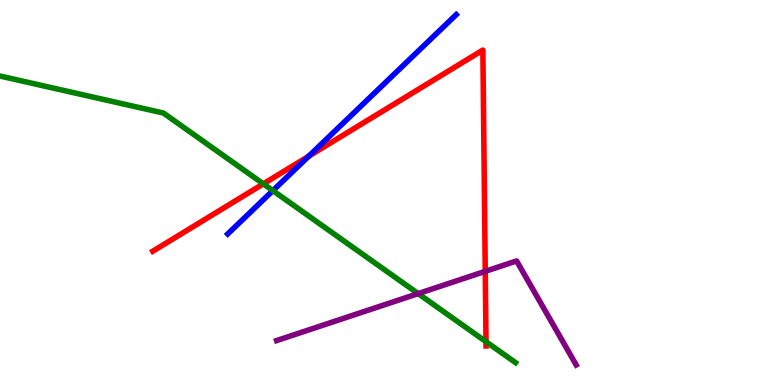[{'lines': ['blue', 'red'], 'intersections': [{'x': 3.98, 'y': 5.94}]}, {'lines': ['green', 'red'], 'intersections': [{'x': 3.4, 'y': 5.22}, {'x': 6.27, 'y': 1.12}]}, {'lines': ['purple', 'red'], 'intersections': [{'x': 6.26, 'y': 2.95}]}, {'lines': ['blue', 'green'], 'intersections': [{'x': 3.52, 'y': 5.05}]}, {'lines': ['blue', 'purple'], 'intersections': []}, {'lines': ['green', 'purple'], 'intersections': [{'x': 5.4, 'y': 2.37}]}]